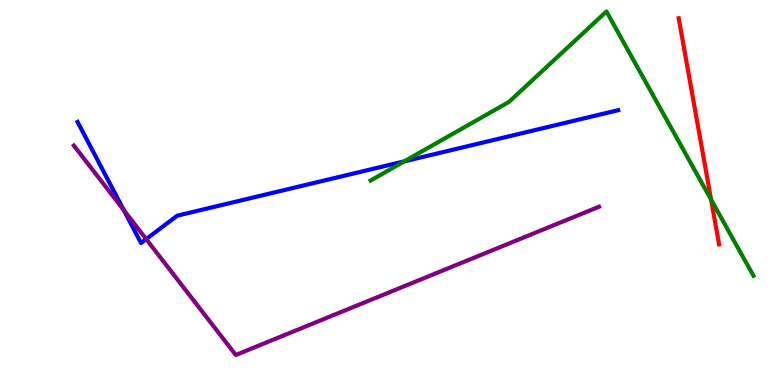[{'lines': ['blue', 'red'], 'intersections': []}, {'lines': ['green', 'red'], 'intersections': [{'x': 9.18, 'y': 4.82}]}, {'lines': ['purple', 'red'], 'intersections': []}, {'lines': ['blue', 'green'], 'intersections': [{'x': 5.22, 'y': 5.81}]}, {'lines': ['blue', 'purple'], 'intersections': [{'x': 1.6, 'y': 4.54}, {'x': 1.89, 'y': 3.79}]}, {'lines': ['green', 'purple'], 'intersections': []}]